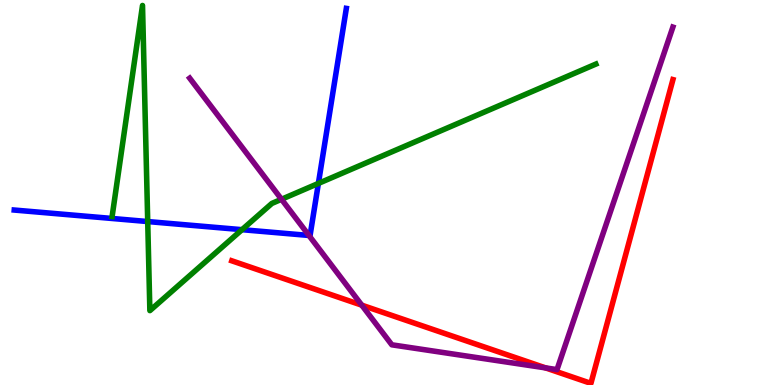[{'lines': ['blue', 'red'], 'intersections': []}, {'lines': ['green', 'red'], 'intersections': []}, {'lines': ['purple', 'red'], 'intersections': [{'x': 4.67, 'y': 2.07}, {'x': 7.04, 'y': 0.444}]}, {'lines': ['blue', 'green'], 'intersections': [{'x': 1.91, 'y': 4.25}, {'x': 3.12, 'y': 4.03}, {'x': 4.11, 'y': 5.24}]}, {'lines': ['blue', 'purple'], 'intersections': [{'x': 3.99, 'y': 3.88}]}, {'lines': ['green', 'purple'], 'intersections': [{'x': 3.63, 'y': 4.82}]}]